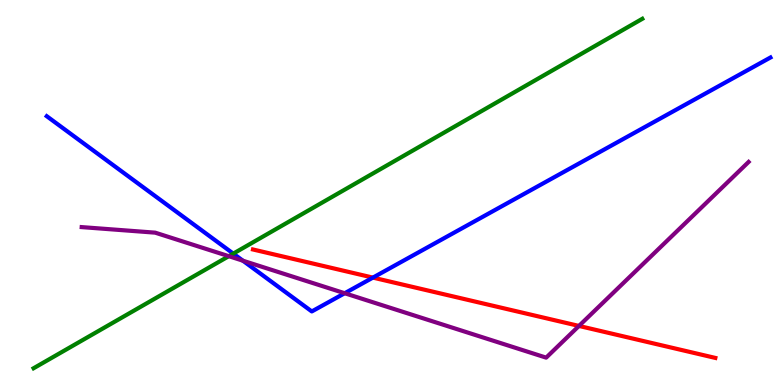[{'lines': ['blue', 'red'], 'intersections': [{'x': 4.81, 'y': 2.79}]}, {'lines': ['green', 'red'], 'intersections': []}, {'lines': ['purple', 'red'], 'intersections': [{'x': 7.47, 'y': 1.53}]}, {'lines': ['blue', 'green'], 'intersections': [{'x': 3.01, 'y': 3.41}]}, {'lines': ['blue', 'purple'], 'intersections': [{'x': 3.13, 'y': 3.23}, {'x': 4.45, 'y': 2.38}]}, {'lines': ['green', 'purple'], 'intersections': [{'x': 2.95, 'y': 3.35}]}]